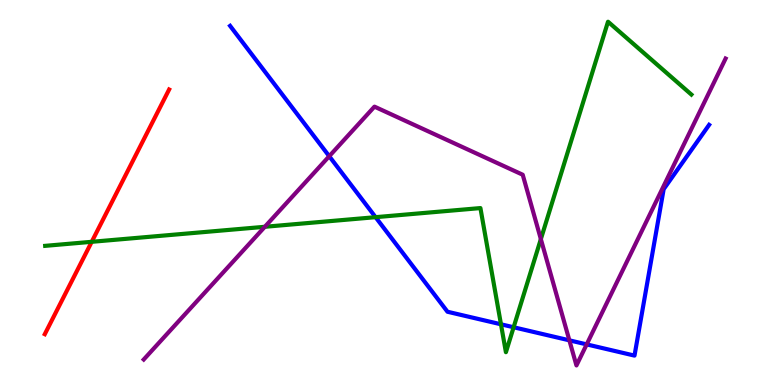[{'lines': ['blue', 'red'], 'intersections': []}, {'lines': ['green', 'red'], 'intersections': [{'x': 1.18, 'y': 3.72}]}, {'lines': ['purple', 'red'], 'intersections': []}, {'lines': ['blue', 'green'], 'intersections': [{'x': 4.85, 'y': 4.36}, {'x': 6.46, 'y': 1.58}, {'x': 6.63, 'y': 1.5}]}, {'lines': ['blue', 'purple'], 'intersections': [{'x': 4.25, 'y': 5.94}, {'x': 7.35, 'y': 1.16}, {'x': 7.57, 'y': 1.05}]}, {'lines': ['green', 'purple'], 'intersections': [{'x': 3.42, 'y': 4.11}, {'x': 6.98, 'y': 3.79}]}]